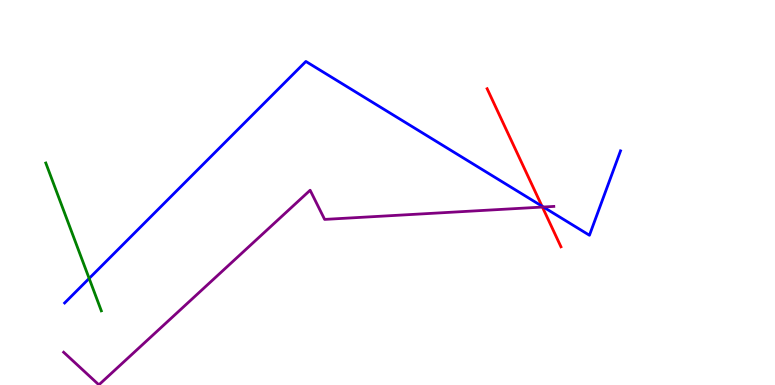[{'lines': ['blue', 'red'], 'intersections': [{'x': 6.99, 'y': 4.65}]}, {'lines': ['green', 'red'], 'intersections': []}, {'lines': ['purple', 'red'], 'intersections': [{'x': 7.0, 'y': 4.62}]}, {'lines': ['blue', 'green'], 'intersections': [{'x': 1.15, 'y': 2.77}]}, {'lines': ['blue', 'purple'], 'intersections': [{'x': 7.01, 'y': 4.62}]}, {'lines': ['green', 'purple'], 'intersections': []}]